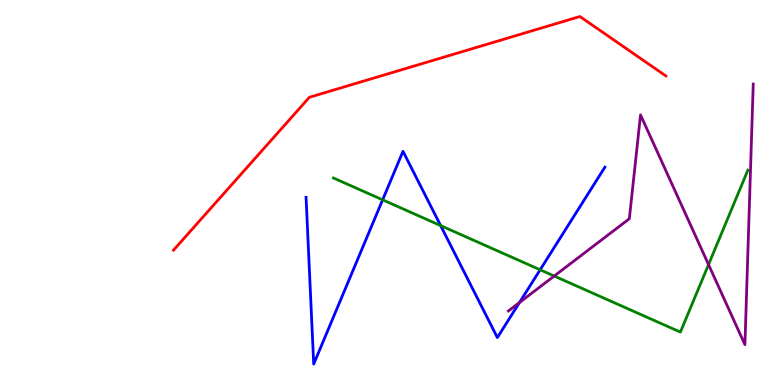[{'lines': ['blue', 'red'], 'intersections': []}, {'lines': ['green', 'red'], 'intersections': []}, {'lines': ['purple', 'red'], 'intersections': []}, {'lines': ['blue', 'green'], 'intersections': [{'x': 4.94, 'y': 4.81}, {'x': 5.69, 'y': 4.14}, {'x': 6.97, 'y': 2.99}]}, {'lines': ['blue', 'purple'], 'intersections': [{'x': 6.7, 'y': 2.14}]}, {'lines': ['green', 'purple'], 'intersections': [{'x': 7.15, 'y': 2.83}, {'x': 9.14, 'y': 3.13}]}]